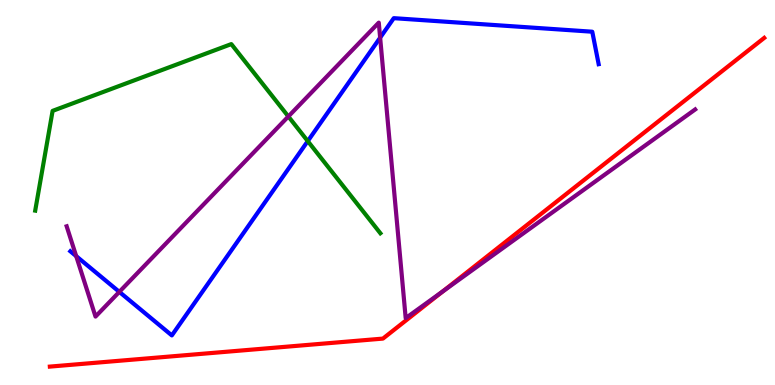[{'lines': ['blue', 'red'], 'intersections': []}, {'lines': ['green', 'red'], 'intersections': []}, {'lines': ['purple', 'red'], 'intersections': [{'x': 5.71, 'y': 2.43}]}, {'lines': ['blue', 'green'], 'intersections': [{'x': 3.97, 'y': 6.33}]}, {'lines': ['blue', 'purple'], 'intersections': [{'x': 0.983, 'y': 3.35}, {'x': 1.54, 'y': 2.42}, {'x': 4.91, 'y': 9.02}]}, {'lines': ['green', 'purple'], 'intersections': [{'x': 3.72, 'y': 6.97}]}]